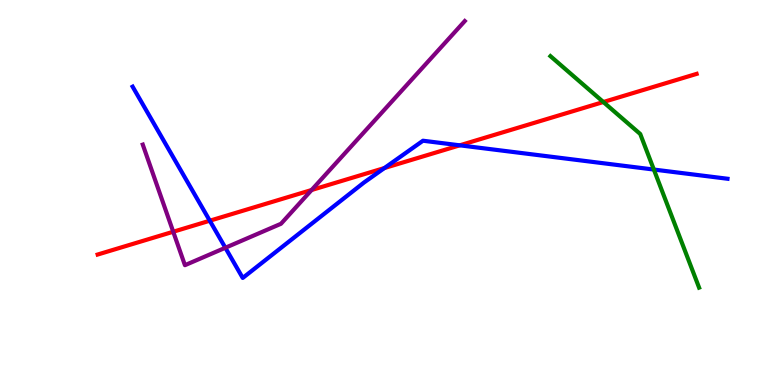[{'lines': ['blue', 'red'], 'intersections': [{'x': 2.71, 'y': 4.27}, {'x': 4.96, 'y': 5.64}, {'x': 5.93, 'y': 6.23}]}, {'lines': ['green', 'red'], 'intersections': [{'x': 7.79, 'y': 7.35}]}, {'lines': ['purple', 'red'], 'intersections': [{'x': 2.24, 'y': 3.98}, {'x': 4.02, 'y': 5.06}]}, {'lines': ['blue', 'green'], 'intersections': [{'x': 8.44, 'y': 5.6}]}, {'lines': ['blue', 'purple'], 'intersections': [{'x': 2.91, 'y': 3.56}]}, {'lines': ['green', 'purple'], 'intersections': []}]